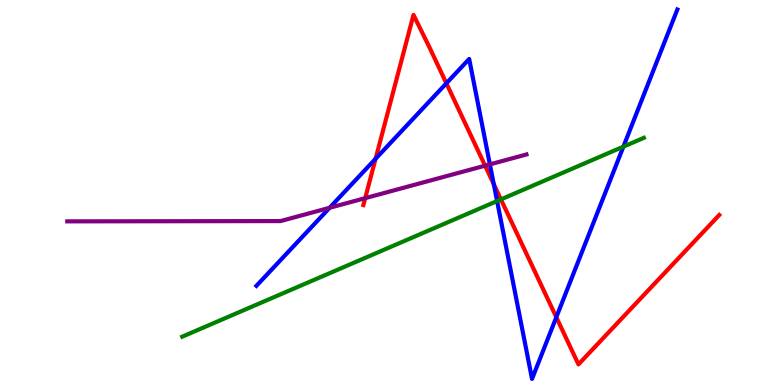[{'lines': ['blue', 'red'], 'intersections': [{'x': 4.85, 'y': 5.88}, {'x': 5.76, 'y': 7.84}, {'x': 6.37, 'y': 5.22}, {'x': 7.18, 'y': 1.76}]}, {'lines': ['green', 'red'], 'intersections': [{'x': 6.46, 'y': 4.82}]}, {'lines': ['purple', 'red'], 'intersections': [{'x': 4.71, 'y': 4.85}, {'x': 6.26, 'y': 5.7}]}, {'lines': ['blue', 'green'], 'intersections': [{'x': 6.41, 'y': 4.78}, {'x': 8.04, 'y': 6.19}]}, {'lines': ['blue', 'purple'], 'intersections': [{'x': 4.25, 'y': 4.6}, {'x': 6.32, 'y': 5.73}]}, {'lines': ['green', 'purple'], 'intersections': []}]